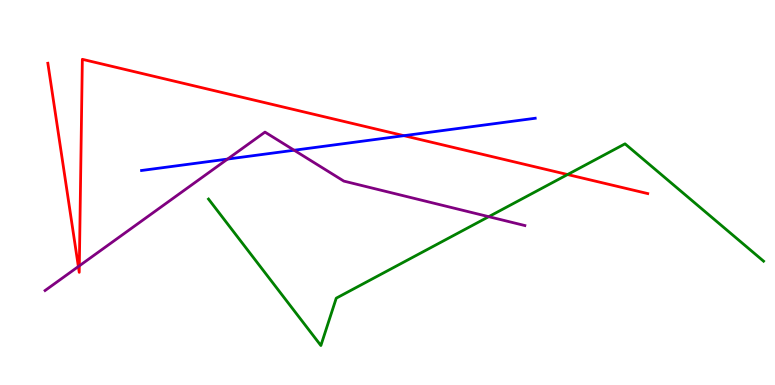[{'lines': ['blue', 'red'], 'intersections': [{'x': 5.21, 'y': 6.48}]}, {'lines': ['green', 'red'], 'intersections': [{'x': 7.32, 'y': 5.47}]}, {'lines': ['purple', 'red'], 'intersections': [{'x': 1.01, 'y': 3.08}, {'x': 1.02, 'y': 3.09}]}, {'lines': ['blue', 'green'], 'intersections': []}, {'lines': ['blue', 'purple'], 'intersections': [{'x': 2.94, 'y': 5.87}, {'x': 3.8, 'y': 6.1}]}, {'lines': ['green', 'purple'], 'intersections': [{'x': 6.31, 'y': 4.37}]}]